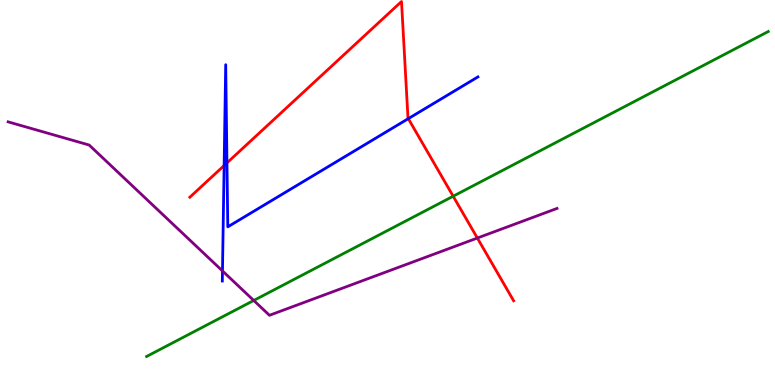[{'lines': ['blue', 'red'], 'intersections': [{'x': 2.89, 'y': 5.7}, {'x': 2.93, 'y': 5.77}, {'x': 5.27, 'y': 6.92}]}, {'lines': ['green', 'red'], 'intersections': [{'x': 5.85, 'y': 4.9}]}, {'lines': ['purple', 'red'], 'intersections': [{'x': 6.16, 'y': 3.82}]}, {'lines': ['blue', 'green'], 'intersections': []}, {'lines': ['blue', 'purple'], 'intersections': [{'x': 2.87, 'y': 2.96}]}, {'lines': ['green', 'purple'], 'intersections': [{'x': 3.27, 'y': 2.2}]}]